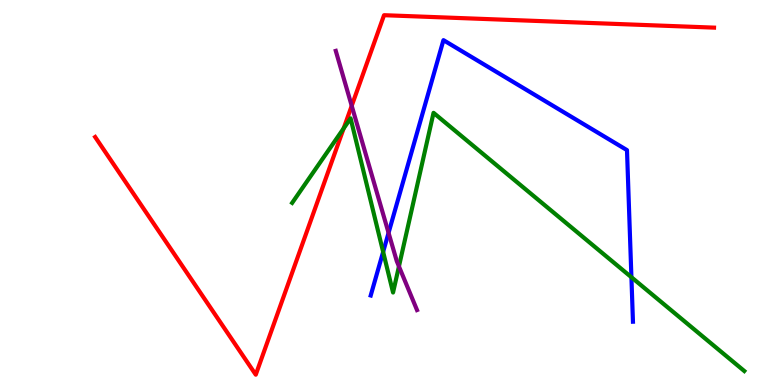[{'lines': ['blue', 'red'], 'intersections': []}, {'lines': ['green', 'red'], 'intersections': [{'x': 4.43, 'y': 6.67}]}, {'lines': ['purple', 'red'], 'intersections': [{'x': 4.54, 'y': 7.25}]}, {'lines': ['blue', 'green'], 'intersections': [{'x': 4.94, 'y': 3.46}, {'x': 8.15, 'y': 2.8}]}, {'lines': ['blue', 'purple'], 'intersections': [{'x': 5.01, 'y': 3.95}]}, {'lines': ['green', 'purple'], 'intersections': [{'x': 5.15, 'y': 3.08}]}]